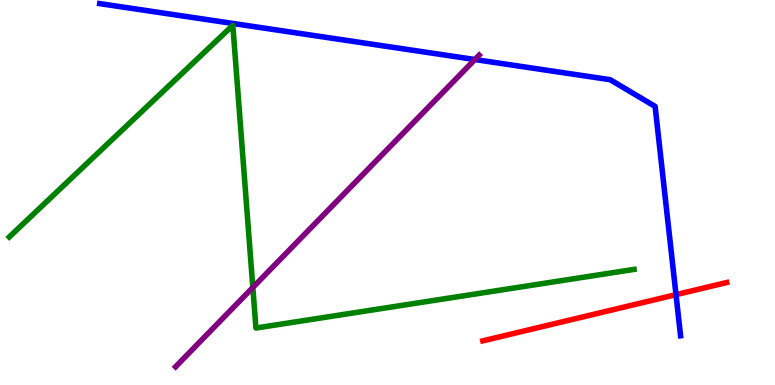[{'lines': ['blue', 'red'], 'intersections': [{'x': 8.72, 'y': 2.35}]}, {'lines': ['green', 'red'], 'intersections': []}, {'lines': ['purple', 'red'], 'intersections': []}, {'lines': ['blue', 'green'], 'intersections': []}, {'lines': ['blue', 'purple'], 'intersections': [{'x': 6.13, 'y': 8.45}]}, {'lines': ['green', 'purple'], 'intersections': [{'x': 3.26, 'y': 2.53}]}]